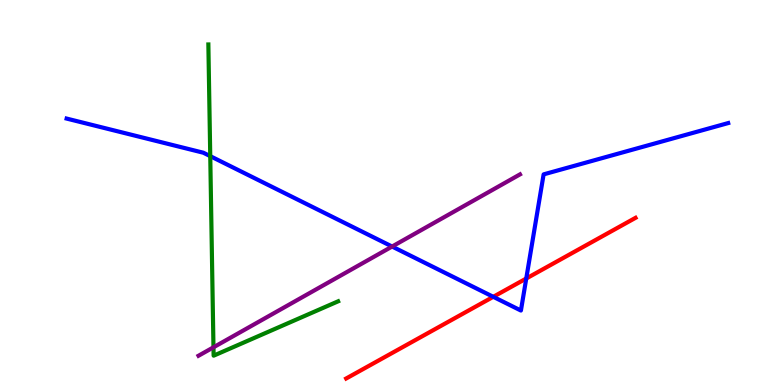[{'lines': ['blue', 'red'], 'intersections': [{'x': 6.36, 'y': 2.29}, {'x': 6.79, 'y': 2.77}]}, {'lines': ['green', 'red'], 'intersections': []}, {'lines': ['purple', 'red'], 'intersections': []}, {'lines': ['blue', 'green'], 'intersections': [{'x': 2.71, 'y': 5.94}]}, {'lines': ['blue', 'purple'], 'intersections': [{'x': 5.06, 'y': 3.6}]}, {'lines': ['green', 'purple'], 'intersections': [{'x': 2.75, 'y': 0.979}]}]